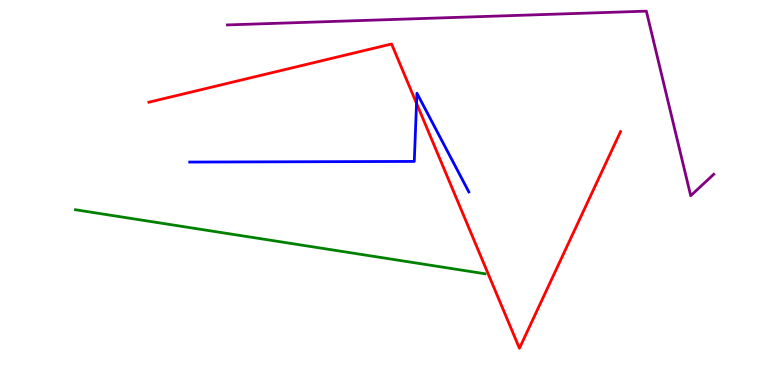[{'lines': ['blue', 'red'], 'intersections': [{'x': 5.37, 'y': 7.31}]}, {'lines': ['green', 'red'], 'intersections': []}, {'lines': ['purple', 'red'], 'intersections': []}, {'lines': ['blue', 'green'], 'intersections': []}, {'lines': ['blue', 'purple'], 'intersections': []}, {'lines': ['green', 'purple'], 'intersections': []}]